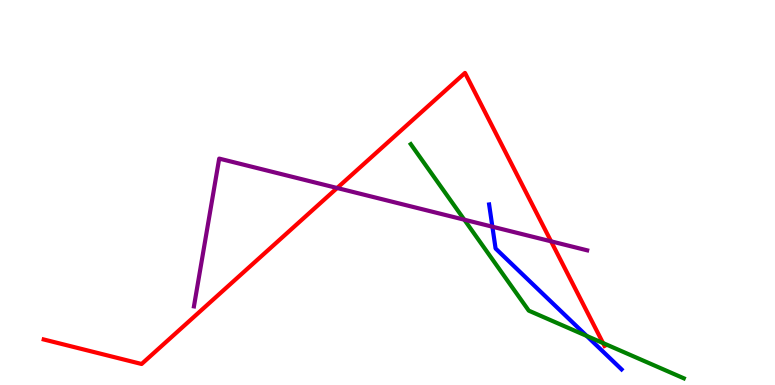[{'lines': ['blue', 'red'], 'intersections': []}, {'lines': ['green', 'red'], 'intersections': [{'x': 7.78, 'y': 1.09}]}, {'lines': ['purple', 'red'], 'intersections': [{'x': 4.35, 'y': 5.12}, {'x': 7.11, 'y': 3.73}]}, {'lines': ['blue', 'green'], 'intersections': [{'x': 7.57, 'y': 1.27}]}, {'lines': ['blue', 'purple'], 'intersections': [{'x': 6.35, 'y': 4.11}]}, {'lines': ['green', 'purple'], 'intersections': [{'x': 5.99, 'y': 4.29}]}]